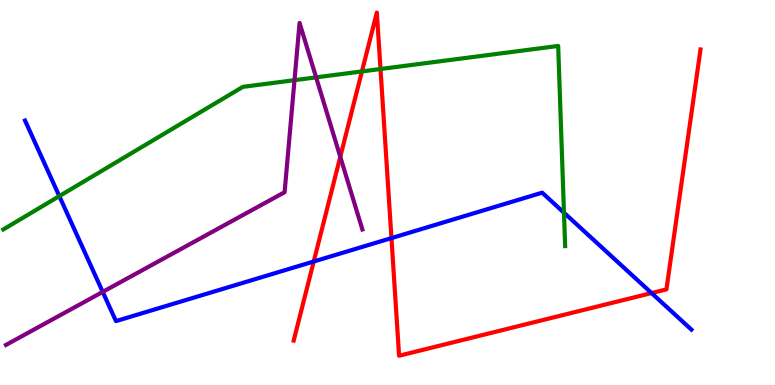[{'lines': ['blue', 'red'], 'intersections': [{'x': 4.05, 'y': 3.21}, {'x': 5.05, 'y': 3.82}, {'x': 8.41, 'y': 2.39}]}, {'lines': ['green', 'red'], 'intersections': [{'x': 4.67, 'y': 8.14}, {'x': 4.91, 'y': 8.21}]}, {'lines': ['purple', 'red'], 'intersections': [{'x': 4.39, 'y': 5.93}]}, {'lines': ['blue', 'green'], 'intersections': [{'x': 0.765, 'y': 4.91}, {'x': 7.28, 'y': 4.48}]}, {'lines': ['blue', 'purple'], 'intersections': [{'x': 1.33, 'y': 2.42}]}, {'lines': ['green', 'purple'], 'intersections': [{'x': 3.8, 'y': 7.92}, {'x': 4.08, 'y': 7.99}]}]